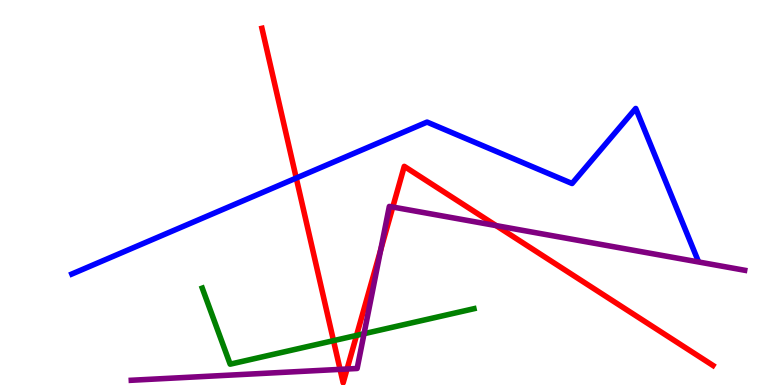[{'lines': ['blue', 'red'], 'intersections': [{'x': 3.82, 'y': 5.38}]}, {'lines': ['green', 'red'], 'intersections': [{'x': 4.3, 'y': 1.15}, {'x': 4.6, 'y': 1.29}]}, {'lines': ['purple', 'red'], 'intersections': [{'x': 4.39, 'y': 0.406}, {'x': 4.48, 'y': 0.415}, {'x': 4.91, 'y': 3.51}, {'x': 5.07, 'y': 4.62}, {'x': 6.4, 'y': 4.14}]}, {'lines': ['blue', 'green'], 'intersections': []}, {'lines': ['blue', 'purple'], 'intersections': []}, {'lines': ['green', 'purple'], 'intersections': [{'x': 4.7, 'y': 1.33}]}]